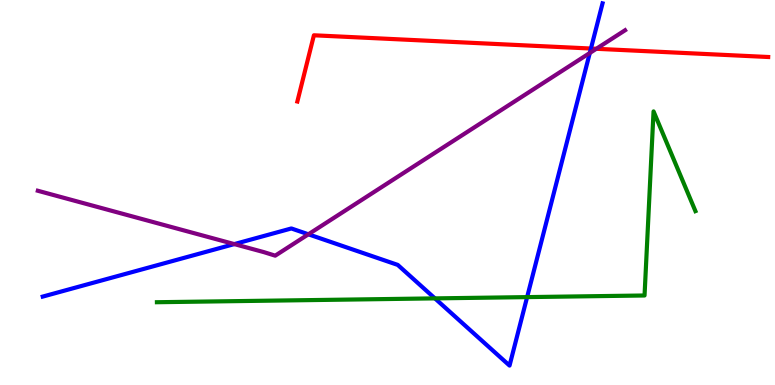[{'lines': ['blue', 'red'], 'intersections': [{'x': 7.63, 'y': 8.74}]}, {'lines': ['green', 'red'], 'intersections': []}, {'lines': ['purple', 'red'], 'intersections': [{'x': 7.69, 'y': 8.73}]}, {'lines': ['blue', 'green'], 'intersections': [{'x': 5.61, 'y': 2.25}, {'x': 6.8, 'y': 2.28}]}, {'lines': ['blue', 'purple'], 'intersections': [{'x': 3.02, 'y': 3.66}, {'x': 3.98, 'y': 3.91}, {'x': 7.61, 'y': 8.62}]}, {'lines': ['green', 'purple'], 'intersections': []}]